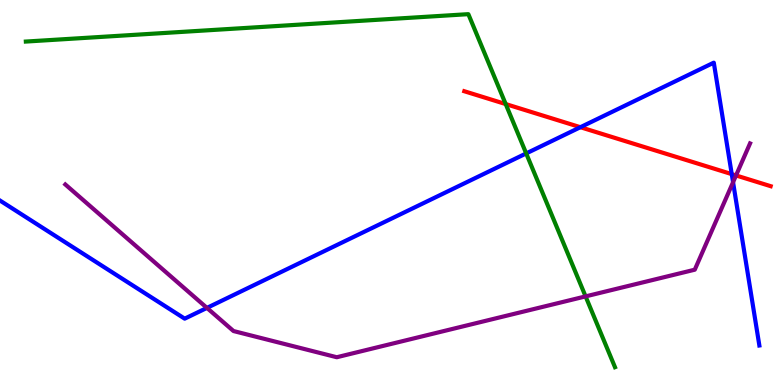[{'lines': ['blue', 'red'], 'intersections': [{'x': 7.49, 'y': 6.7}, {'x': 9.44, 'y': 5.48}]}, {'lines': ['green', 'red'], 'intersections': [{'x': 6.53, 'y': 7.3}]}, {'lines': ['purple', 'red'], 'intersections': [{'x': 9.5, 'y': 5.44}]}, {'lines': ['blue', 'green'], 'intersections': [{'x': 6.79, 'y': 6.01}]}, {'lines': ['blue', 'purple'], 'intersections': [{'x': 2.67, 'y': 2.0}, {'x': 9.46, 'y': 5.27}]}, {'lines': ['green', 'purple'], 'intersections': [{'x': 7.56, 'y': 2.3}]}]